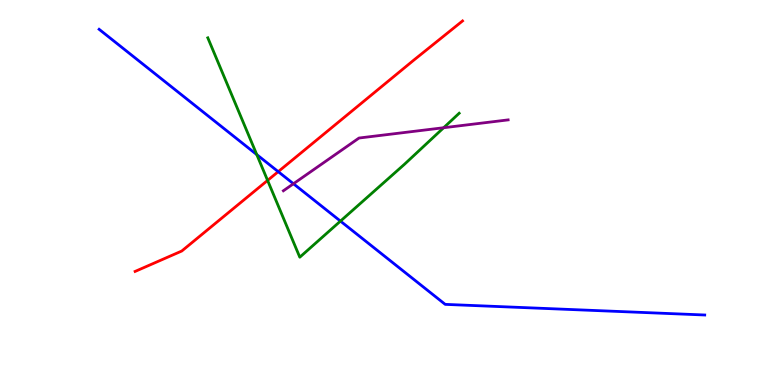[{'lines': ['blue', 'red'], 'intersections': [{'x': 3.59, 'y': 5.54}]}, {'lines': ['green', 'red'], 'intersections': [{'x': 3.45, 'y': 5.31}]}, {'lines': ['purple', 'red'], 'intersections': []}, {'lines': ['blue', 'green'], 'intersections': [{'x': 3.31, 'y': 5.98}, {'x': 4.39, 'y': 4.26}]}, {'lines': ['blue', 'purple'], 'intersections': [{'x': 3.79, 'y': 5.23}]}, {'lines': ['green', 'purple'], 'intersections': [{'x': 5.72, 'y': 6.68}]}]